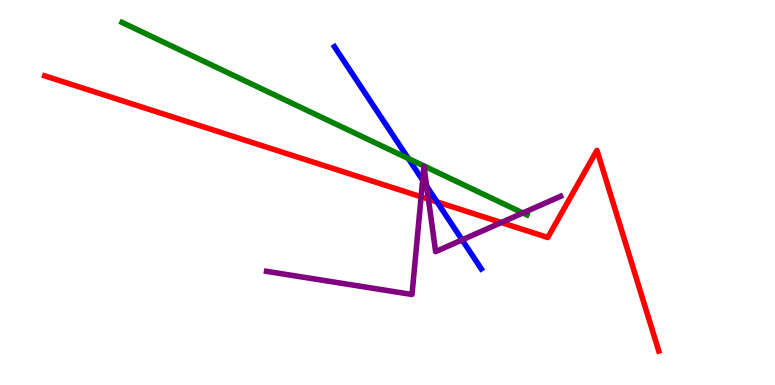[{'lines': ['blue', 'red'], 'intersections': [{'x': 5.64, 'y': 4.76}]}, {'lines': ['green', 'red'], 'intersections': []}, {'lines': ['purple', 'red'], 'intersections': [{'x': 5.43, 'y': 4.89}, {'x': 5.53, 'y': 4.83}, {'x': 6.47, 'y': 4.22}]}, {'lines': ['blue', 'green'], 'intersections': [{'x': 5.27, 'y': 5.88}]}, {'lines': ['blue', 'purple'], 'intersections': [{'x': 5.45, 'y': 5.32}, {'x': 5.51, 'y': 5.16}, {'x': 5.96, 'y': 3.77}]}, {'lines': ['green', 'purple'], 'intersections': [{'x': 6.75, 'y': 4.47}]}]